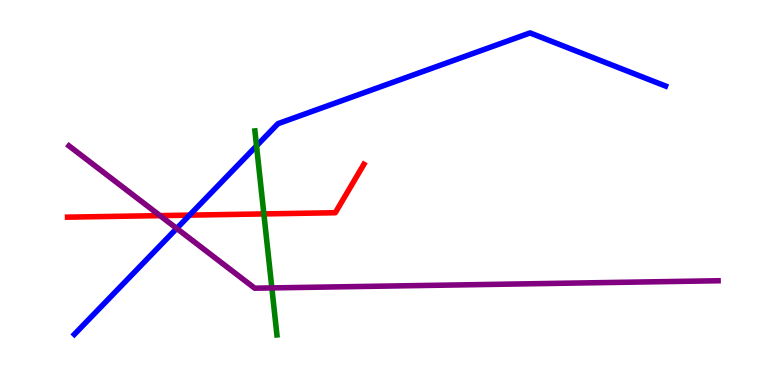[{'lines': ['blue', 'red'], 'intersections': [{'x': 2.45, 'y': 4.41}]}, {'lines': ['green', 'red'], 'intersections': [{'x': 3.4, 'y': 4.44}]}, {'lines': ['purple', 'red'], 'intersections': [{'x': 2.06, 'y': 4.4}]}, {'lines': ['blue', 'green'], 'intersections': [{'x': 3.31, 'y': 6.21}]}, {'lines': ['blue', 'purple'], 'intersections': [{'x': 2.28, 'y': 4.07}]}, {'lines': ['green', 'purple'], 'intersections': [{'x': 3.51, 'y': 2.52}]}]